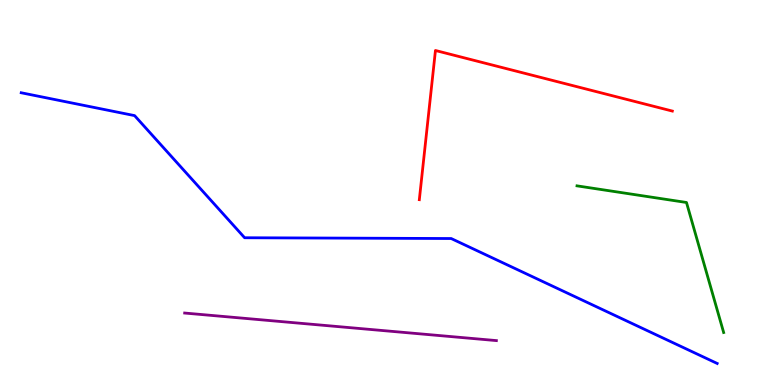[{'lines': ['blue', 'red'], 'intersections': []}, {'lines': ['green', 'red'], 'intersections': []}, {'lines': ['purple', 'red'], 'intersections': []}, {'lines': ['blue', 'green'], 'intersections': []}, {'lines': ['blue', 'purple'], 'intersections': []}, {'lines': ['green', 'purple'], 'intersections': []}]